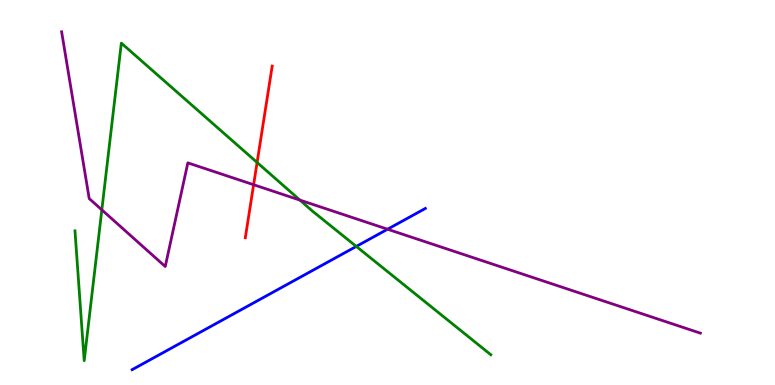[{'lines': ['blue', 'red'], 'intersections': []}, {'lines': ['green', 'red'], 'intersections': [{'x': 3.32, 'y': 5.78}]}, {'lines': ['purple', 'red'], 'intersections': [{'x': 3.27, 'y': 5.2}]}, {'lines': ['blue', 'green'], 'intersections': [{'x': 4.6, 'y': 3.6}]}, {'lines': ['blue', 'purple'], 'intersections': [{'x': 5.0, 'y': 4.05}]}, {'lines': ['green', 'purple'], 'intersections': [{'x': 1.31, 'y': 4.55}, {'x': 3.87, 'y': 4.8}]}]